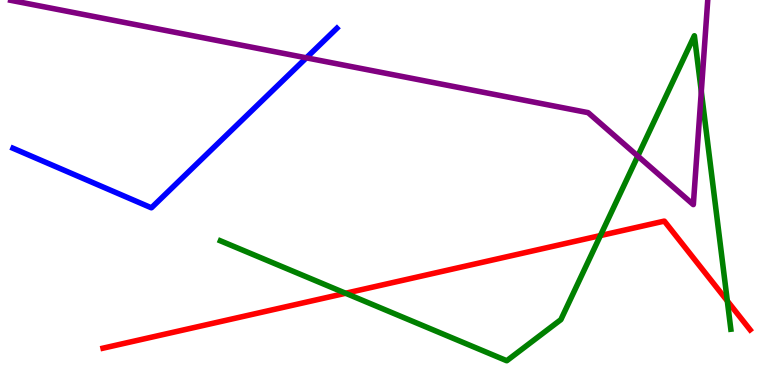[{'lines': ['blue', 'red'], 'intersections': []}, {'lines': ['green', 'red'], 'intersections': [{'x': 4.46, 'y': 2.38}, {'x': 7.75, 'y': 3.88}, {'x': 9.38, 'y': 2.18}]}, {'lines': ['purple', 'red'], 'intersections': []}, {'lines': ['blue', 'green'], 'intersections': []}, {'lines': ['blue', 'purple'], 'intersections': [{'x': 3.95, 'y': 8.5}]}, {'lines': ['green', 'purple'], 'intersections': [{'x': 8.23, 'y': 5.95}, {'x': 9.05, 'y': 7.62}]}]